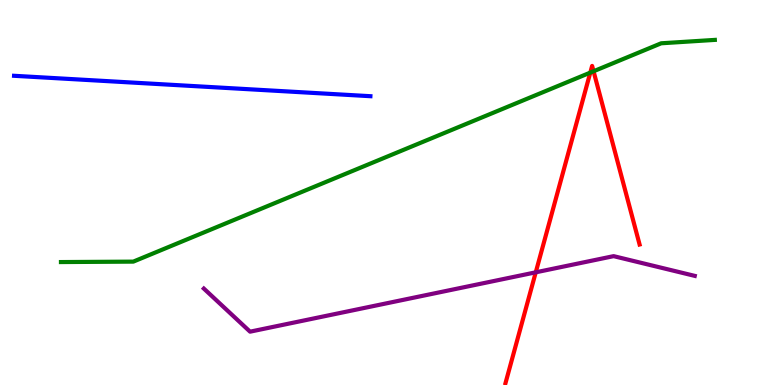[{'lines': ['blue', 'red'], 'intersections': []}, {'lines': ['green', 'red'], 'intersections': [{'x': 7.62, 'y': 8.11}, {'x': 7.66, 'y': 8.15}]}, {'lines': ['purple', 'red'], 'intersections': [{'x': 6.91, 'y': 2.93}]}, {'lines': ['blue', 'green'], 'intersections': []}, {'lines': ['blue', 'purple'], 'intersections': []}, {'lines': ['green', 'purple'], 'intersections': []}]